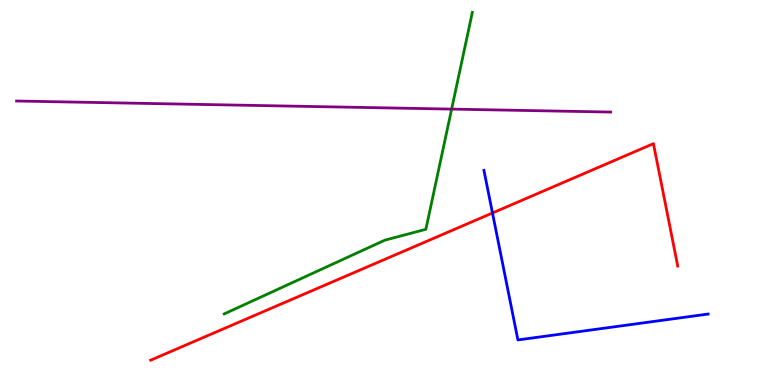[{'lines': ['blue', 'red'], 'intersections': [{'x': 6.35, 'y': 4.47}]}, {'lines': ['green', 'red'], 'intersections': []}, {'lines': ['purple', 'red'], 'intersections': []}, {'lines': ['blue', 'green'], 'intersections': []}, {'lines': ['blue', 'purple'], 'intersections': []}, {'lines': ['green', 'purple'], 'intersections': [{'x': 5.83, 'y': 7.17}]}]